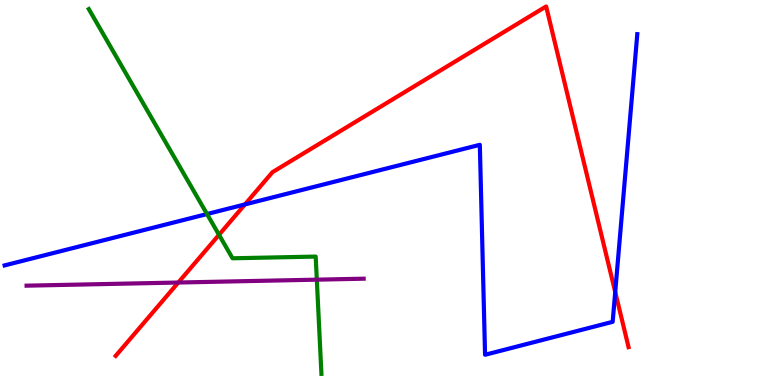[{'lines': ['blue', 'red'], 'intersections': [{'x': 3.16, 'y': 4.69}, {'x': 7.94, 'y': 2.42}]}, {'lines': ['green', 'red'], 'intersections': [{'x': 2.83, 'y': 3.9}]}, {'lines': ['purple', 'red'], 'intersections': [{'x': 2.3, 'y': 2.66}]}, {'lines': ['blue', 'green'], 'intersections': [{'x': 2.67, 'y': 4.44}]}, {'lines': ['blue', 'purple'], 'intersections': []}, {'lines': ['green', 'purple'], 'intersections': [{'x': 4.09, 'y': 2.74}]}]